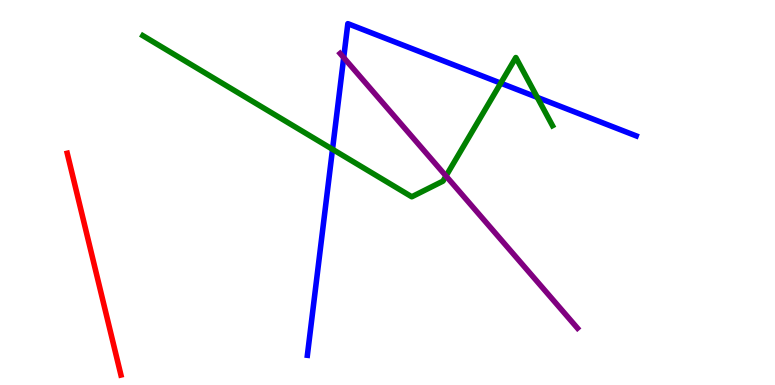[{'lines': ['blue', 'red'], 'intersections': []}, {'lines': ['green', 'red'], 'intersections': []}, {'lines': ['purple', 'red'], 'intersections': []}, {'lines': ['blue', 'green'], 'intersections': [{'x': 4.29, 'y': 6.12}, {'x': 6.46, 'y': 7.84}, {'x': 6.93, 'y': 7.47}]}, {'lines': ['blue', 'purple'], 'intersections': [{'x': 4.43, 'y': 8.5}]}, {'lines': ['green', 'purple'], 'intersections': [{'x': 5.75, 'y': 5.43}]}]